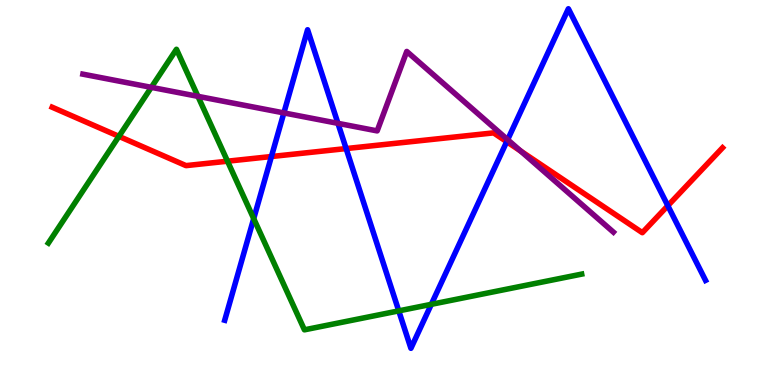[{'lines': ['blue', 'red'], 'intersections': [{'x': 3.5, 'y': 5.93}, {'x': 4.47, 'y': 6.14}, {'x': 6.54, 'y': 6.32}, {'x': 8.62, 'y': 4.66}]}, {'lines': ['green', 'red'], 'intersections': [{'x': 1.53, 'y': 6.46}, {'x': 2.94, 'y': 5.81}]}, {'lines': ['purple', 'red'], 'intersections': [{'x': 6.72, 'y': 6.08}]}, {'lines': ['blue', 'green'], 'intersections': [{'x': 3.27, 'y': 4.32}, {'x': 5.15, 'y': 1.93}, {'x': 5.57, 'y': 2.1}]}, {'lines': ['blue', 'purple'], 'intersections': [{'x': 3.66, 'y': 7.07}, {'x': 4.36, 'y': 6.8}, {'x': 6.55, 'y': 6.37}]}, {'lines': ['green', 'purple'], 'intersections': [{'x': 1.95, 'y': 7.73}, {'x': 2.55, 'y': 7.5}]}]